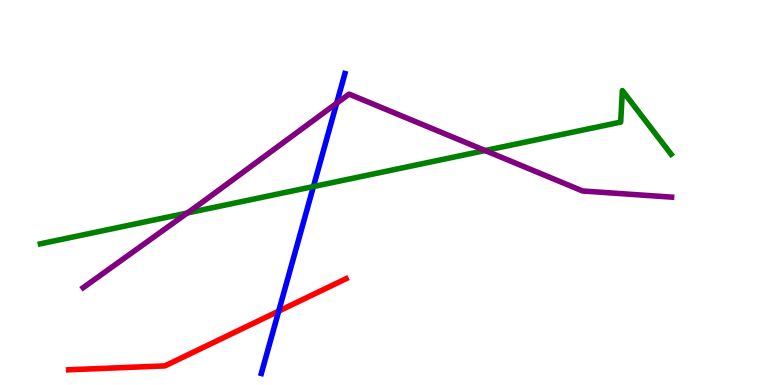[{'lines': ['blue', 'red'], 'intersections': [{'x': 3.6, 'y': 1.92}]}, {'lines': ['green', 'red'], 'intersections': []}, {'lines': ['purple', 'red'], 'intersections': []}, {'lines': ['blue', 'green'], 'intersections': [{'x': 4.04, 'y': 5.15}]}, {'lines': ['blue', 'purple'], 'intersections': [{'x': 4.34, 'y': 7.32}]}, {'lines': ['green', 'purple'], 'intersections': [{'x': 2.42, 'y': 4.47}, {'x': 6.26, 'y': 6.09}]}]